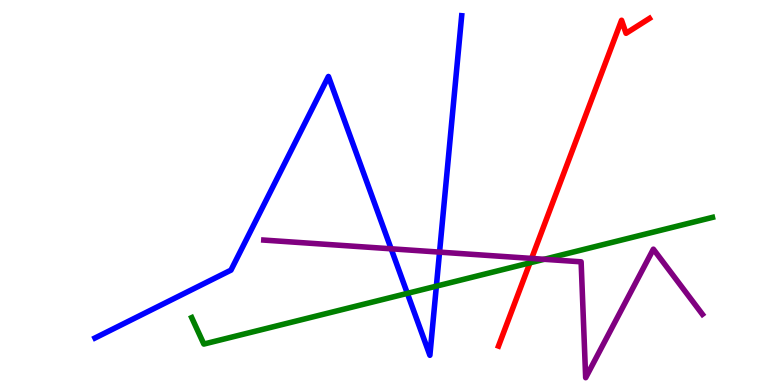[{'lines': ['blue', 'red'], 'intersections': []}, {'lines': ['green', 'red'], 'intersections': [{'x': 6.84, 'y': 3.17}]}, {'lines': ['purple', 'red'], 'intersections': [{'x': 6.86, 'y': 3.29}]}, {'lines': ['blue', 'green'], 'intersections': [{'x': 5.26, 'y': 2.38}, {'x': 5.63, 'y': 2.57}]}, {'lines': ['blue', 'purple'], 'intersections': [{'x': 5.05, 'y': 3.54}, {'x': 5.67, 'y': 3.45}]}, {'lines': ['green', 'purple'], 'intersections': [{'x': 7.02, 'y': 3.27}]}]